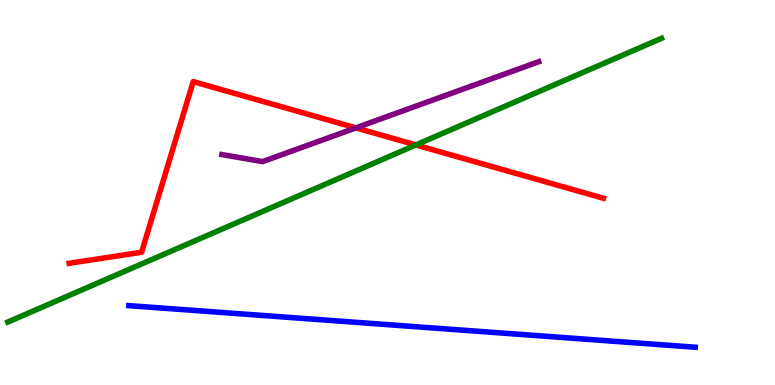[{'lines': ['blue', 'red'], 'intersections': []}, {'lines': ['green', 'red'], 'intersections': [{'x': 5.37, 'y': 6.24}]}, {'lines': ['purple', 'red'], 'intersections': [{'x': 4.59, 'y': 6.68}]}, {'lines': ['blue', 'green'], 'intersections': []}, {'lines': ['blue', 'purple'], 'intersections': []}, {'lines': ['green', 'purple'], 'intersections': []}]